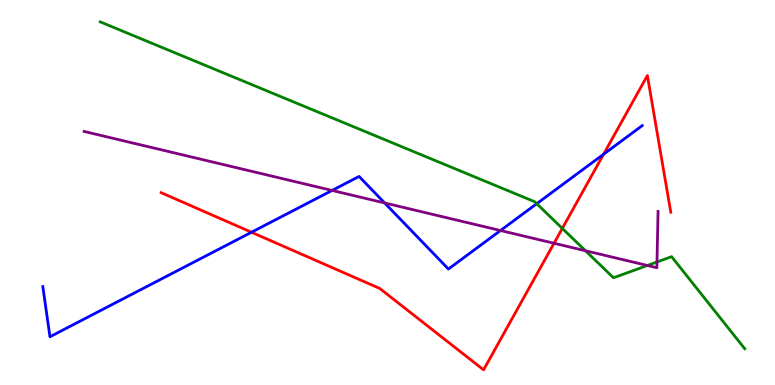[{'lines': ['blue', 'red'], 'intersections': [{'x': 3.24, 'y': 3.97}, {'x': 7.79, 'y': 5.99}]}, {'lines': ['green', 'red'], 'intersections': [{'x': 7.26, 'y': 4.07}]}, {'lines': ['purple', 'red'], 'intersections': [{'x': 7.15, 'y': 3.68}]}, {'lines': ['blue', 'green'], 'intersections': [{'x': 6.93, 'y': 4.71}]}, {'lines': ['blue', 'purple'], 'intersections': [{'x': 4.29, 'y': 5.05}, {'x': 4.96, 'y': 4.73}, {'x': 6.46, 'y': 4.01}]}, {'lines': ['green', 'purple'], 'intersections': [{'x': 7.55, 'y': 3.49}, {'x': 8.35, 'y': 3.1}, {'x': 8.48, 'y': 3.2}]}]